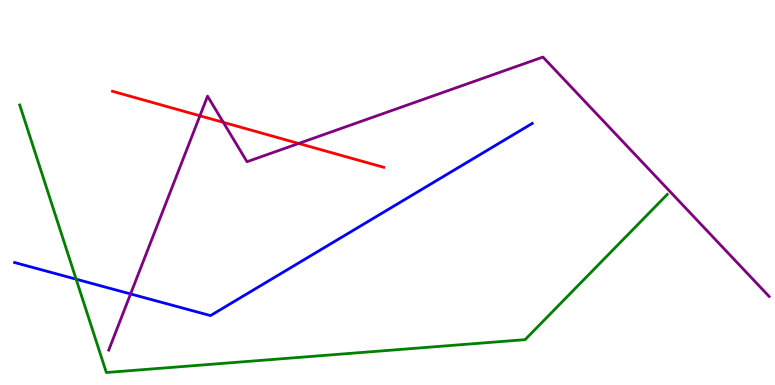[{'lines': ['blue', 'red'], 'intersections': []}, {'lines': ['green', 'red'], 'intersections': []}, {'lines': ['purple', 'red'], 'intersections': [{'x': 2.58, 'y': 6.99}, {'x': 2.88, 'y': 6.82}, {'x': 3.85, 'y': 6.27}]}, {'lines': ['blue', 'green'], 'intersections': [{'x': 0.982, 'y': 2.75}]}, {'lines': ['blue', 'purple'], 'intersections': [{'x': 1.68, 'y': 2.37}]}, {'lines': ['green', 'purple'], 'intersections': []}]